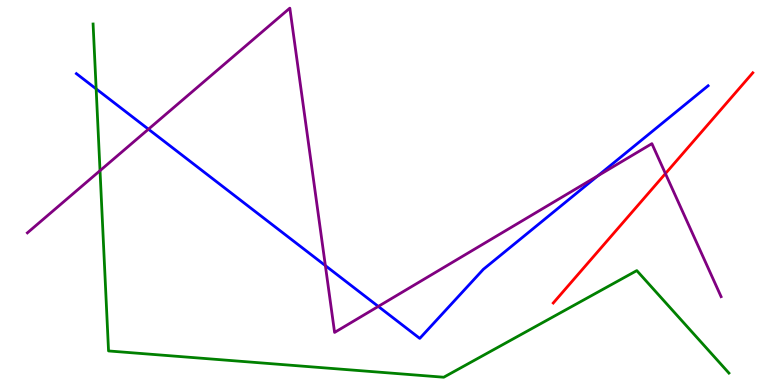[{'lines': ['blue', 'red'], 'intersections': []}, {'lines': ['green', 'red'], 'intersections': []}, {'lines': ['purple', 'red'], 'intersections': [{'x': 8.59, 'y': 5.49}]}, {'lines': ['blue', 'green'], 'intersections': [{'x': 1.24, 'y': 7.69}]}, {'lines': ['blue', 'purple'], 'intersections': [{'x': 1.92, 'y': 6.64}, {'x': 4.2, 'y': 3.1}, {'x': 4.88, 'y': 2.04}, {'x': 7.71, 'y': 5.43}]}, {'lines': ['green', 'purple'], 'intersections': [{'x': 1.29, 'y': 5.57}]}]